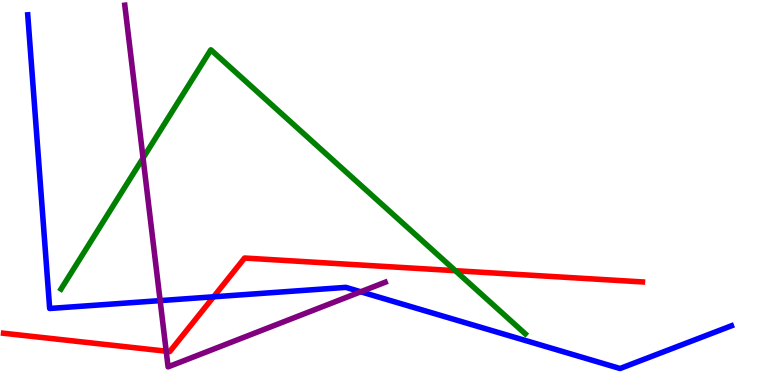[{'lines': ['blue', 'red'], 'intersections': [{'x': 2.76, 'y': 2.29}]}, {'lines': ['green', 'red'], 'intersections': [{'x': 5.88, 'y': 2.97}]}, {'lines': ['purple', 'red'], 'intersections': [{'x': 2.14, 'y': 0.878}]}, {'lines': ['blue', 'green'], 'intersections': []}, {'lines': ['blue', 'purple'], 'intersections': [{'x': 2.07, 'y': 2.19}, {'x': 4.65, 'y': 2.42}]}, {'lines': ['green', 'purple'], 'intersections': [{'x': 1.85, 'y': 5.9}]}]